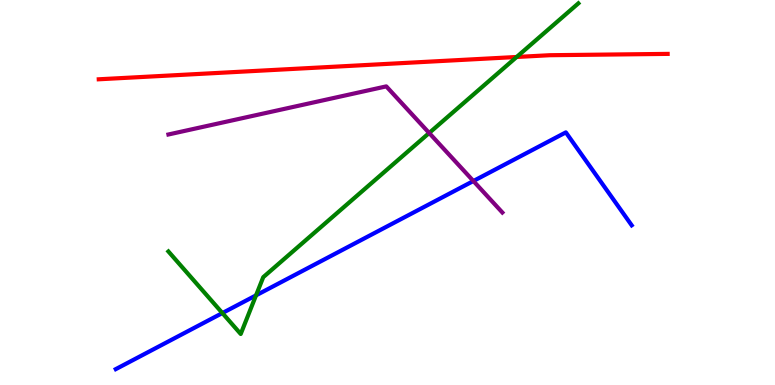[{'lines': ['blue', 'red'], 'intersections': []}, {'lines': ['green', 'red'], 'intersections': [{'x': 6.67, 'y': 8.52}]}, {'lines': ['purple', 'red'], 'intersections': []}, {'lines': ['blue', 'green'], 'intersections': [{'x': 2.87, 'y': 1.87}, {'x': 3.3, 'y': 2.33}]}, {'lines': ['blue', 'purple'], 'intersections': [{'x': 6.11, 'y': 5.3}]}, {'lines': ['green', 'purple'], 'intersections': [{'x': 5.54, 'y': 6.55}]}]